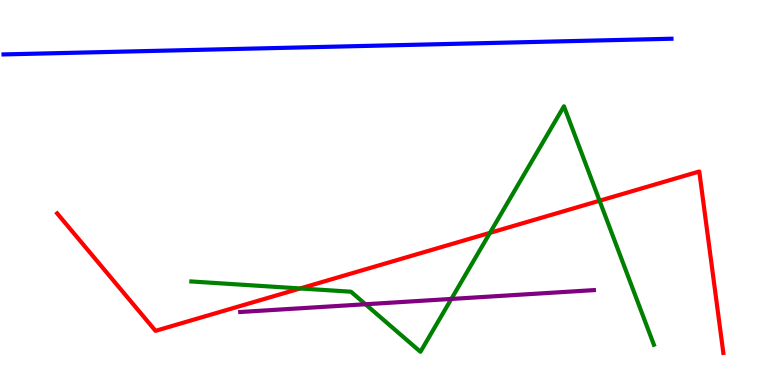[{'lines': ['blue', 'red'], 'intersections': []}, {'lines': ['green', 'red'], 'intersections': [{'x': 3.87, 'y': 2.51}, {'x': 6.32, 'y': 3.95}, {'x': 7.74, 'y': 4.79}]}, {'lines': ['purple', 'red'], 'intersections': []}, {'lines': ['blue', 'green'], 'intersections': []}, {'lines': ['blue', 'purple'], 'intersections': []}, {'lines': ['green', 'purple'], 'intersections': [{'x': 4.72, 'y': 2.1}, {'x': 5.82, 'y': 2.24}]}]